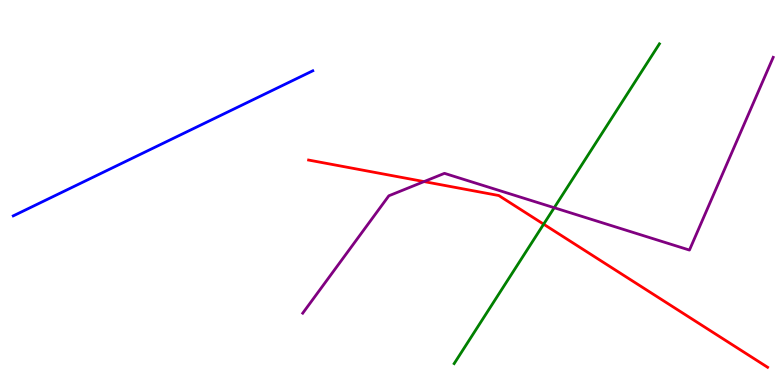[{'lines': ['blue', 'red'], 'intersections': []}, {'lines': ['green', 'red'], 'intersections': [{'x': 7.01, 'y': 4.18}]}, {'lines': ['purple', 'red'], 'intersections': [{'x': 5.47, 'y': 5.28}]}, {'lines': ['blue', 'green'], 'intersections': []}, {'lines': ['blue', 'purple'], 'intersections': []}, {'lines': ['green', 'purple'], 'intersections': [{'x': 7.15, 'y': 4.6}]}]